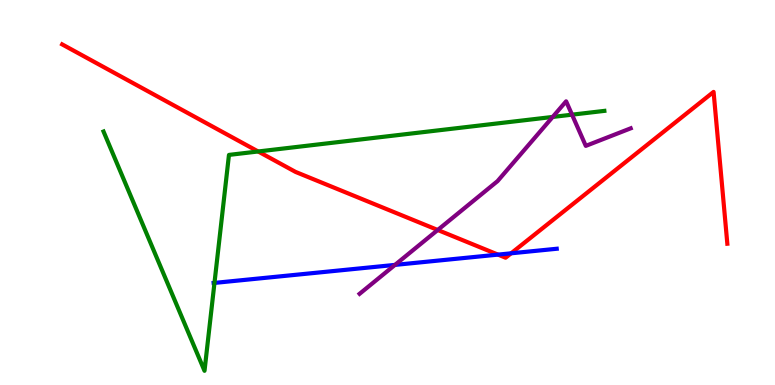[{'lines': ['blue', 'red'], 'intersections': [{'x': 6.43, 'y': 3.39}, {'x': 6.6, 'y': 3.42}]}, {'lines': ['green', 'red'], 'intersections': [{'x': 3.33, 'y': 6.07}]}, {'lines': ['purple', 'red'], 'intersections': [{'x': 5.65, 'y': 4.03}]}, {'lines': ['blue', 'green'], 'intersections': [{'x': 2.77, 'y': 2.65}]}, {'lines': ['blue', 'purple'], 'intersections': [{'x': 5.1, 'y': 3.12}]}, {'lines': ['green', 'purple'], 'intersections': [{'x': 7.13, 'y': 6.96}, {'x': 7.38, 'y': 7.02}]}]